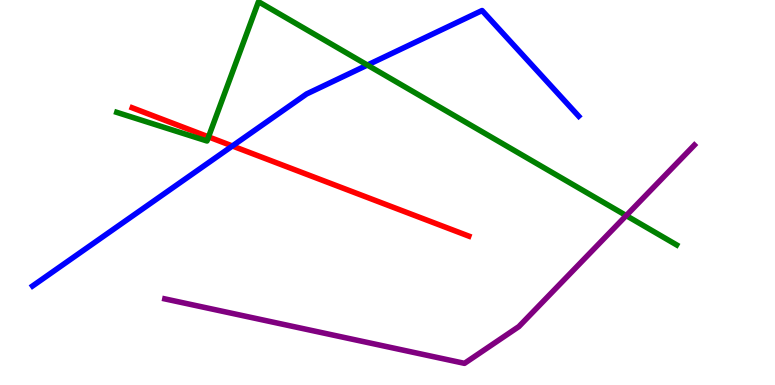[{'lines': ['blue', 'red'], 'intersections': [{'x': 3.0, 'y': 6.21}]}, {'lines': ['green', 'red'], 'intersections': [{'x': 2.69, 'y': 6.44}]}, {'lines': ['purple', 'red'], 'intersections': []}, {'lines': ['blue', 'green'], 'intersections': [{'x': 4.74, 'y': 8.31}]}, {'lines': ['blue', 'purple'], 'intersections': []}, {'lines': ['green', 'purple'], 'intersections': [{'x': 8.08, 'y': 4.4}]}]